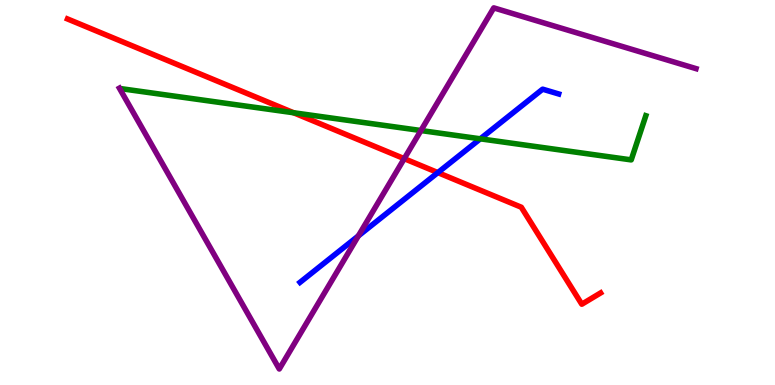[{'lines': ['blue', 'red'], 'intersections': [{'x': 5.65, 'y': 5.52}]}, {'lines': ['green', 'red'], 'intersections': [{'x': 3.79, 'y': 7.07}]}, {'lines': ['purple', 'red'], 'intersections': [{'x': 5.22, 'y': 5.88}]}, {'lines': ['blue', 'green'], 'intersections': [{'x': 6.2, 'y': 6.39}]}, {'lines': ['blue', 'purple'], 'intersections': [{'x': 4.62, 'y': 3.87}]}, {'lines': ['green', 'purple'], 'intersections': [{'x': 5.43, 'y': 6.61}]}]